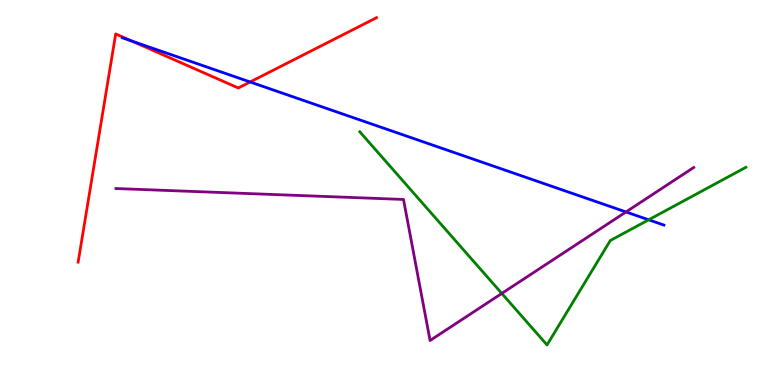[{'lines': ['blue', 'red'], 'intersections': [{'x': 1.7, 'y': 8.93}, {'x': 3.23, 'y': 7.87}]}, {'lines': ['green', 'red'], 'intersections': []}, {'lines': ['purple', 'red'], 'intersections': []}, {'lines': ['blue', 'green'], 'intersections': [{'x': 8.37, 'y': 4.29}]}, {'lines': ['blue', 'purple'], 'intersections': [{'x': 8.08, 'y': 4.49}]}, {'lines': ['green', 'purple'], 'intersections': [{'x': 6.47, 'y': 2.38}]}]